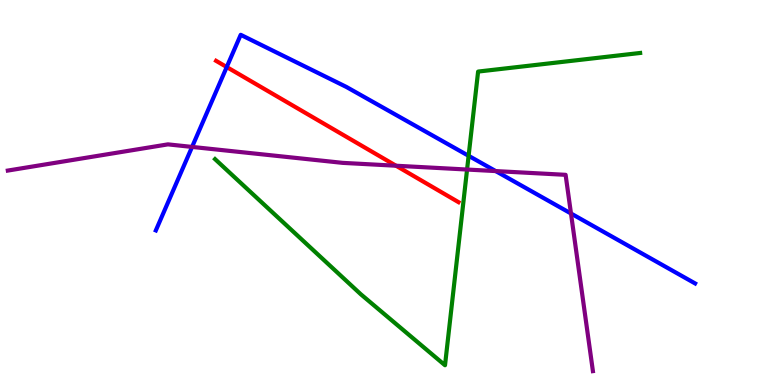[{'lines': ['blue', 'red'], 'intersections': [{'x': 2.93, 'y': 8.26}]}, {'lines': ['green', 'red'], 'intersections': []}, {'lines': ['purple', 'red'], 'intersections': [{'x': 5.11, 'y': 5.7}]}, {'lines': ['blue', 'green'], 'intersections': [{'x': 6.05, 'y': 5.95}]}, {'lines': ['blue', 'purple'], 'intersections': [{'x': 2.48, 'y': 6.18}, {'x': 6.4, 'y': 5.56}, {'x': 7.37, 'y': 4.45}]}, {'lines': ['green', 'purple'], 'intersections': [{'x': 6.03, 'y': 5.6}]}]